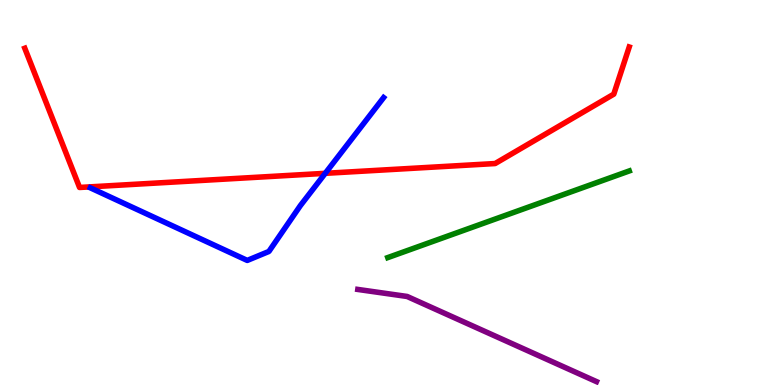[{'lines': ['blue', 'red'], 'intersections': [{'x': 4.2, 'y': 5.5}]}, {'lines': ['green', 'red'], 'intersections': []}, {'lines': ['purple', 'red'], 'intersections': []}, {'lines': ['blue', 'green'], 'intersections': []}, {'lines': ['blue', 'purple'], 'intersections': []}, {'lines': ['green', 'purple'], 'intersections': []}]